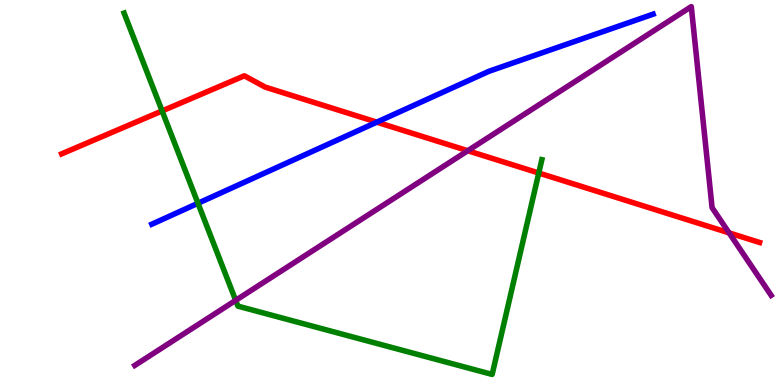[{'lines': ['blue', 'red'], 'intersections': [{'x': 4.86, 'y': 6.83}]}, {'lines': ['green', 'red'], 'intersections': [{'x': 2.09, 'y': 7.12}, {'x': 6.95, 'y': 5.51}]}, {'lines': ['purple', 'red'], 'intersections': [{'x': 6.04, 'y': 6.08}, {'x': 9.41, 'y': 3.95}]}, {'lines': ['blue', 'green'], 'intersections': [{'x': 2.55, 'y': 4.72}]}, {'lines': ['blue', 'purple'], 'intersections': []}, {'lines': ['green', 'purple'], 'intersections': [{'x': 3.04, 'y': 2.2}]}]